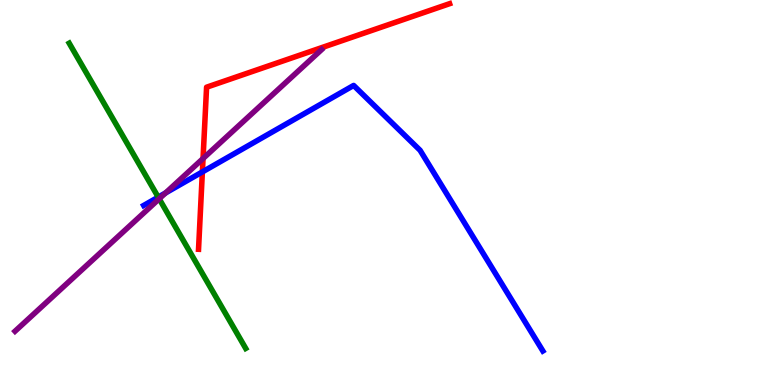[{'lines': ['blue', 'red'], 'intersections': [{'x': 2.61, 'y': 5.53}]}, {'lines': ['green', 'red'], 'intersections': []}, {'lines': ['purple', 'red'], 'intersections': [{'x': 2.62, 'y': 5.88}]}, {'lines': ['blue', 'green'], 'intersections': [{'x': 2.04, 'y': 4.88}]}, {'lines': ['blue', 'purple'], 'intersections': [{'x': 2.14, 'y': 4.99}]}, {'lines': ['green', 'purple'], 'intersections': [{'x': 2.05, 'y': 4.84}]}]